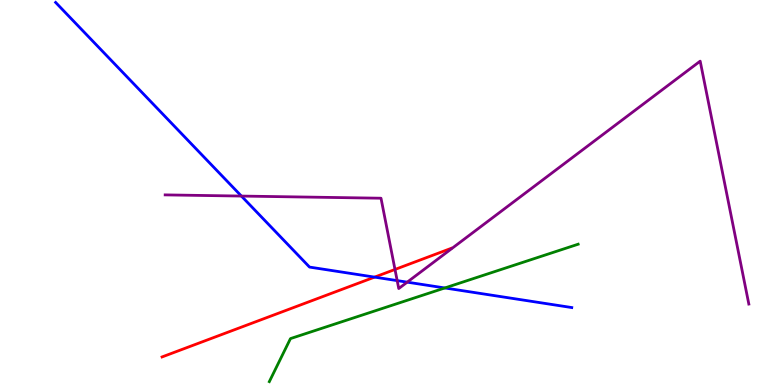[{'lines': ['blue', 'red'], 'intersections': [{'x': 4.83, 'y': 2.8}]}, {'lines': ['green', 'red'], 'intersections': []}, {'lines': ['purple', 'red'], 'intersections': [{'x': 5.1, 'y': 3.0}]}, {'lines': ['blue', 'green'], 'intersections': [{'x': 5.74, 'y': 2.52}]}, {'lines': ['blue', 'purple'], 'intersections': [{'x': 3.11, 'y': 4.91}, {'x': 5.12, 'y': 2.71}, {'x': 5.25, 'y': 2.67}]}, {'lines': ['green', 'purple'], 'intersections': []}]